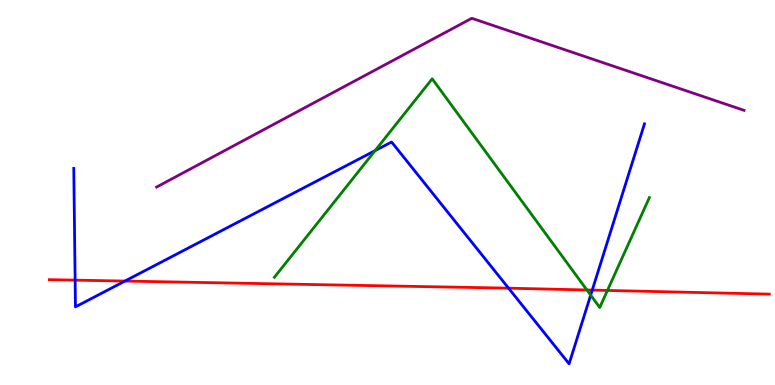[{'lines': ['blue', 'red'], 'intersections': [{'x': 0.969, 'y': 2.72}, {'x': 1.61, 'y': 2.7}, {'x': 6.56, 'y': 2.51}, {'x': 7.64, 'y': 2.47}]}, {'lines': ['green', 'red'], 'intersections': [{'x': 7.57, 'y': 2.47}, {'x': 7.84, 'y': 2.46}]}, {'lines': ['purple', 'red'], 'intersections': []}, {'lines': ['blue', 'green'], 'intersections': [{'x': 4.84, 'y': 6.09}, {'x': 7.62, 'y': 2.33}]}, {'lines': ['blue', 'purple'], 'intersections': []}, {'lines': ['green', 'purple'], 'intersections': []}]